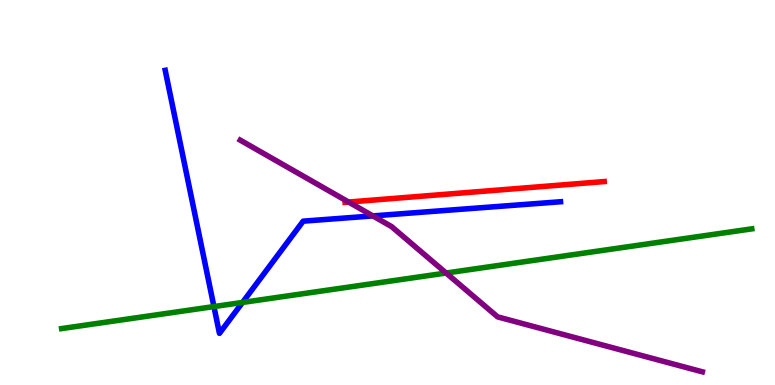[{'lines': ['blue', 'red'], 'intersections': []}, {'lines': ['green', 'red'], 'intersections': []}, {'lines': ['purple', 'red'], 'intersections': [{'x': 4.5, 'y': 4.75}]}, {'lines': ['blue', 'green'], 'intersections': [{'x': 2.76, 'y': 2.04}, {'x': 3.13, 'y': 2.14}]}, {'lines': ['blue', 'purple'], 'intersections': [{'x': 4.81, 'y': 4.39}]}, {'lines': ['green', 'purple'], 'intersections': [{'x': 5.76, 'y': 2.91}]}]